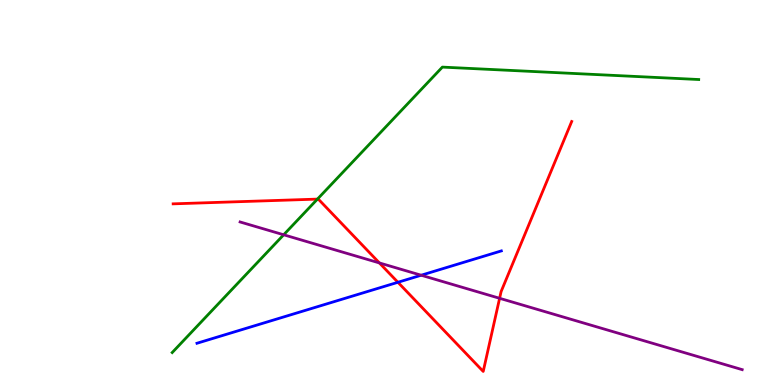[{'lines': ['blue', 'red'], 'intersections': [{'x': 5.13, 'y': 2.67}]}, {'lines': ['green', 'red'], 'intersections': [{'x': 4.1, 'y': 4.83}]}, {'lines': ['purple', 'red'], 'intersections': [{'x': 4.9, 'y': 3.17}, {'x': 6.45, 'y': 2.25}]}, {'lines': ['blue', 'green'], 'intersections': []}, {'lines': ['blue', 'purple'], 'intersections': [{'x': 5.43, 'y': 2.85}]}, {'lines': ['green', 'purple'], 'intersections': [{'x': 3.66, 'y': 3.9}]}]